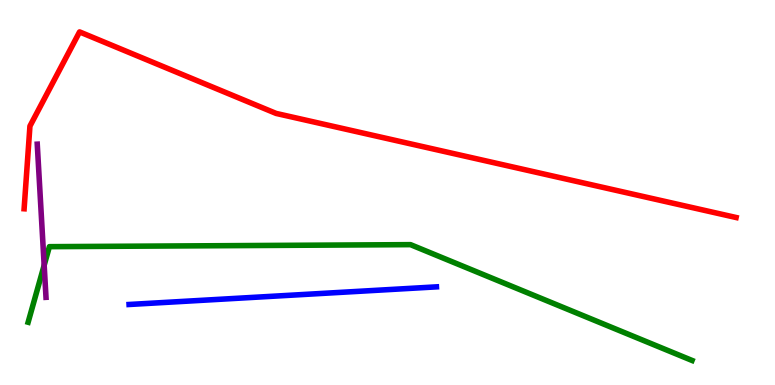[{'lines': ['blue', 'red'], 'intersections': []}, {'lines': ['green', 'red'], 'intersections': []}, {'lines': ['purple', 'red'], 'intersections': []}, {'lines': ['blue', 'green'], 'intersections': []}, {'lines': ['blue', 'purple'], 'intersections': []}, {'lines': ['green', 'purple'], 'intersections': [{'x': 0.57, 'y': 3.11}]}]